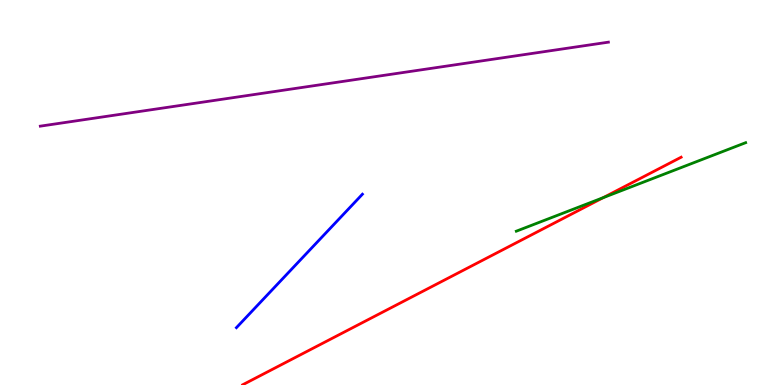[{'lines': ['blue', 'red'], 'intersections': []}, {'lines': ['green', 'red'], 'intersections': [{'x': 7.78, 'y': 4.87}]}, {'lines': ['purple', 'red'], 'intersections': []}, {'lines': ['blue', 'green'], 'intersections': []}, {'lines': ['blue', 'purple'], 'intersections': []}, {'lines': ['green', 'purple'], 'intersections': []}]